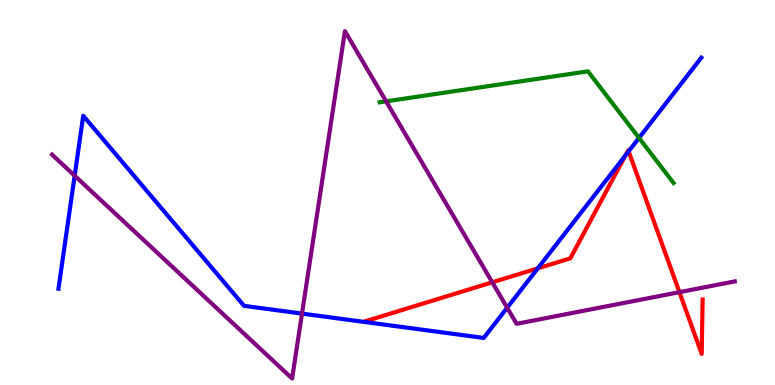[{'lines': ['blue', 'red'], 'intersections': [{'x': 6.94, 'y': 3.03}, {'x': 8.07, 'y': 5.97}, {'x': 8.11, 'y': 6.07}]}, {'lines': ['green', 'red'], 'intersections': []}, {'lines': ['purple', 'red'], 'intersections': [{'x': 6.35, 'y': 2.67}, {'x': 8.77, 'y': 2.41}]}, {'lines': ['blue', 'green'], 'intersections': [{'x': 8.25, 'y': 6.42}]}, {'lines': ['blue', 'purple'], 'intersections': [{'x': 0.963, 'y': 5.44}, {'x': 3.9, 'y': 1.85}, {'x': 6.54, 'y': 2.01}]}, {'lines': ['green', 'purple'], 'intersections': [{'x': 4.98, 'y': 7.37}]}]